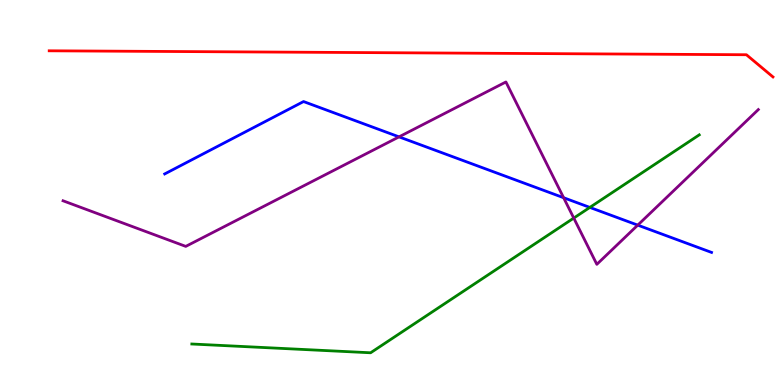[{'lines': ['blue', 'red'], 'intersections': []}, {'lines': ['green', 'red'], 'intersections': []}, {'lines': ['purple', 'red'], 'intersections': []}, {'lines': ['blue', 'green'], 'intersections': [{'x': 7.61, 'y': 4.61}]}, {'lines': ['blue', 'purple'], 'intersections': [{'x': 5.15, 'y': 6.45}, {'x': 7.27, 'y': 4.86}, {'x': 8.23, 'y': 4.15}]}, {'lines': ['green', 'purple'], 'intersections': [{'x': 7.4, 'y': 4.34}]}]